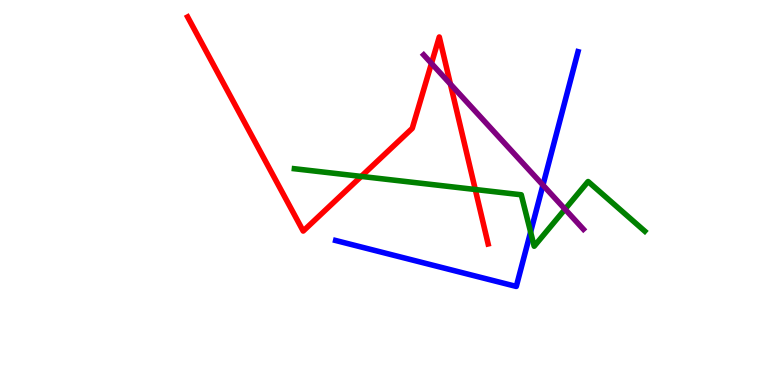[{'lines': ['blue', 'red'], 'intersections': []}, {'lines': ['green', 'red'], 'intersections': [{'x': 4.66, 'y': 5.42}, {'x': 6.13, 'y': 5.08}]}, {'lines': ['purple', 'red'], 'intersections': [{'x': 5.57, 'y': 8.35}, {'x': 5.81, 'y': 7.82}]}, {'lines': ['blue', 'green'], 'intersections': [{'x': 6.85, 'y': 3.97}]}, {'lines': ['blue', 'purple'], 'intersections': [{'x': 7.01, 'y': 5.19}]}, {'lines': ['green', 'purple'], 'intersections': [{'x': 7.29, 'y': 4.57}]}]